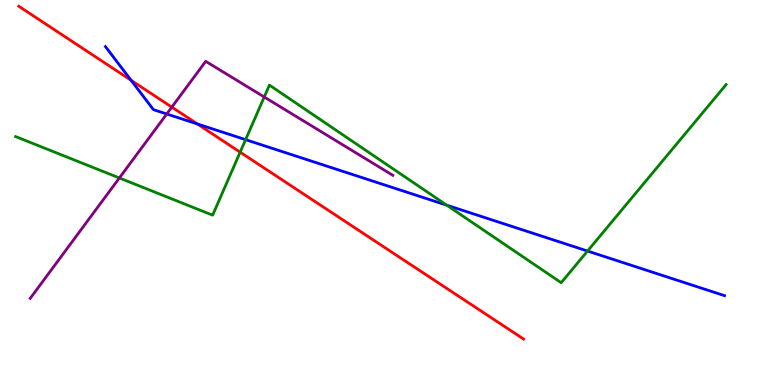[{'lines': ['blue', 'red'], 'intersections': [{'x': 1.69, 'y': 7.91}, {'x': 2.55, 'y': 6.78}]}, {'lines': ['green', 'red'], 'intersections': [{'x': 3.1, 'y': 6.05}]}, {'lines': ['purple', 'red'], 'intersections': [{'x': 2.22, 'y': 7.22}]}, {'lines': ['blue', 'green'], 'intersections': [{'x': 3.17, 'y': 6.37}, {'x': 5.76, 'y': 4.67}, {'x': 7.58, 'y': 3.48}]}, {'lines': ['blue', 'purple'], 'intersections': [{'x': 2.15, 'y': 7.04}]}, {'lines': ['green', 'purple'], 'intersections': [{'x': 1.54, 'y': 5.38}, {'x': 3.41, 'y': 7.48}]}]